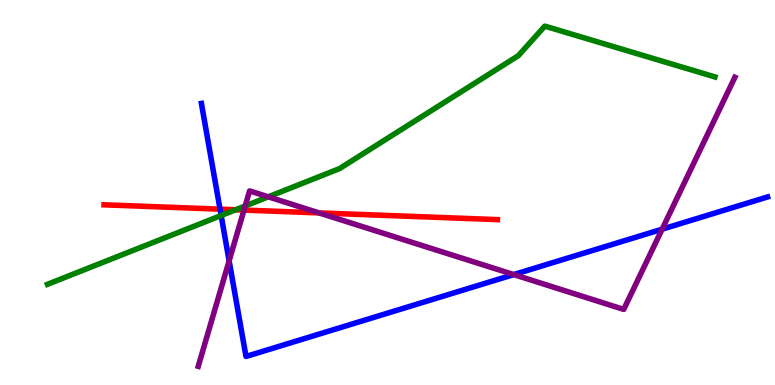[{'lines': ['blue', 'red'], 'intersections': [{'x': 2.84, 'y': 4.57}]}, {'lines': ['green', 'red'], 'intersections': [{'x': 3.04, 'y': 4.55}]}, {'lines': ['purple', 'red'], 'intersections': [{'x': 3.15, 'y': 4.54}, {'x': 4.12, 'y': 4.47}]}, {'lines': ['blue', 'green'], 'intersections': [{'x': 2.85, 'y': 4.4}]}, {'lines': ['blue', 'purple'], 'intersections': [{'x': 2.96, 'y': 3.23}, {'x': 6.63, 'y': 2.87}, {'x': 8.54, 'y': 4.05}]}, {'lines': ['green', 'purple'], 'intersections': [{'x': 3.16, 'y': 4.65}, {'x': 3.46, 'y': 4.89}]}]